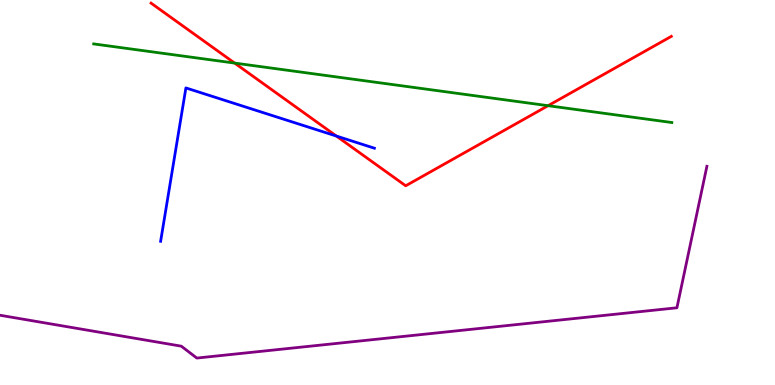[{'lines': ['blue', 'red'], 'intersections': [{'x': 4.34, 'y': 6.47}]}, {'lines': ['green', 'red'], 'intersections': [{'x': 3.03, 'y': 8.36}, {'x': 7.07, 'y': 7.25}]}, {'lines': ['purple', 'red'], 'intersections': []}, {'lines': ['blue', 'green'], 'intersections': []}, {'lines': ['blue', 'purple'], 'intersections': []}, {'lines': ['green', 'purple'], 'intersections': []}]